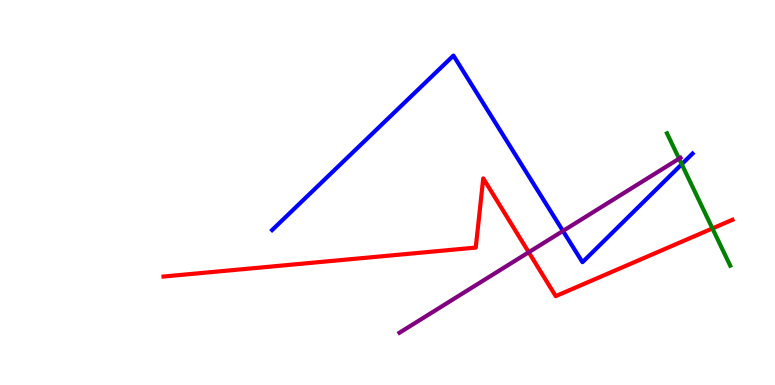[{'lines': ['blue', 'red'], 'intersections': []}, {'lines': ['green', 'red'], 'intersections': [{'x': 9.19, 'y': 4.07}]}, {'lines': ['purple', 'red'], 'intersections': [{'x': 6.82, 'y': 3.45}]}, {'lines': ['blue', 'green'], 'intersections': [{'x': 8.8, 'y': 5.73}]}, {'lines': ['blue', 'purple'], 'intersections': [{'x': 7.26, 'y': 4.0}]}, {'lines': ['green', 'purple'], 'intersections': [{'x': 8.76, 'y': 5.88}]}]